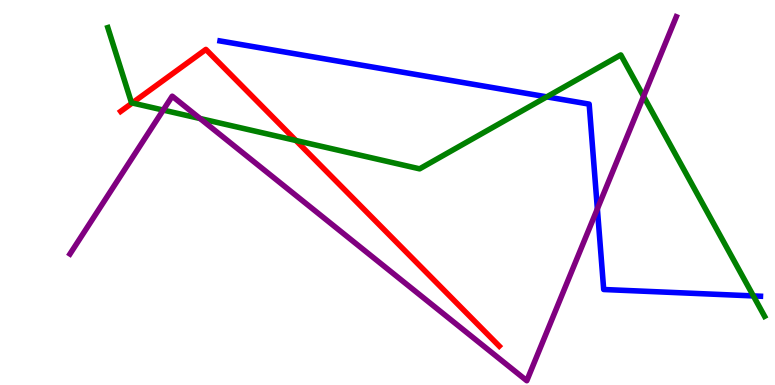[{'lines': ['blue', 'red'], 'intersections': []}, {'lines': ['green', 'red'], 'intersections': [{'x': 1.71, 'y': 7.33}, {'x': 3.82, 'y': 6.35}]}, {'lines': ['purple', 'red'], 'intersections': []}, {'lines': ['blue', 'green'], 'intersections': [{'x': 7.05, 'y': 7.48}, {'x': 9.72, 'y': 2.31}]}, {'lines': ['blue', 'purple'], 'intersections': [{'x': 7.71, 'y': 4.57}]}, {'lines': ['green', 'purple'], 'intersections': [{'x': 2.11, 'y': 7.14}, {'x': 2.58, 'y': 6.92}, {'x': 8.3, 'y': 7.5}]}]